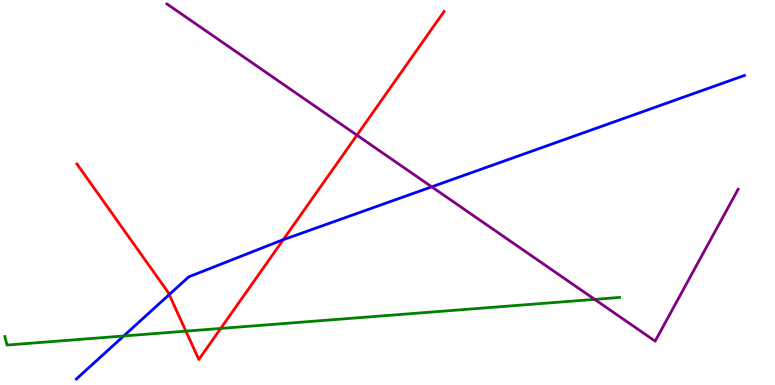[{'lines': ['blue', 'red'], 'intersections': [{'x': 2.18, 'y': 2.35}, {'x': 3.65, 'y': 3.77}]}, {'lines': ['green', 'red'], 'intersections': [{'x': 2.4, 'y': 1.4}, {'x': 2.85, 'y': 1.47}]}, {'lines': ['purple', 'red'], 'intersections': [{'x': 4.61, 'y': 6.49}]}, {'lines': ['blue', 'green'], 'intersections': [{'x': 1.6, 'y': 1.27}]}, {'lines': ['blue', 'purple'], 'intersections': [{'x': 5.57, 'y': 5.15}]}, {'lines': ['green', 'purple'], 'intersections': [{'x': 7.67, 'y': 2.22}]}]